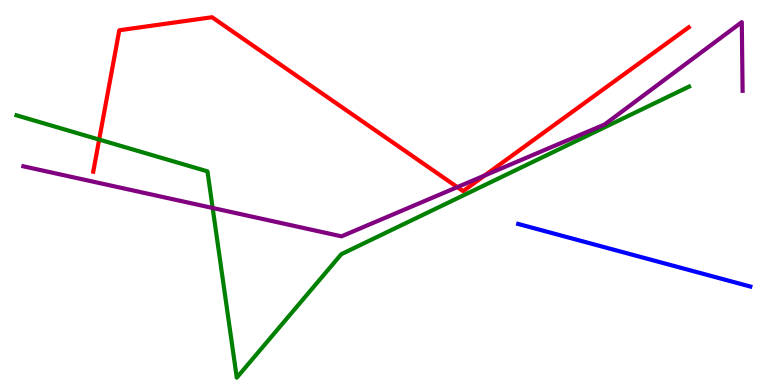[{'lines': ['blue', 'red'], 'intersections': []}, {'lines': ['green', 'red'], 'intersections': [{'x': 1.28, 'y': 6.37}]}, {'lines': ['purple', 'red'], 'intersections': [{'x': 5.9, 'y': 5.14}, {'x': 6.25, 'y': 5.44}]}, {'lines': ['blue', 'green'], 'intersections': []}, {'lines': ['blue', 'purple'], 'intersections': []}, {'lines': ['green', 'purple'], 'intersections': [{'x': 2.74, 'y': 4.6}]}]